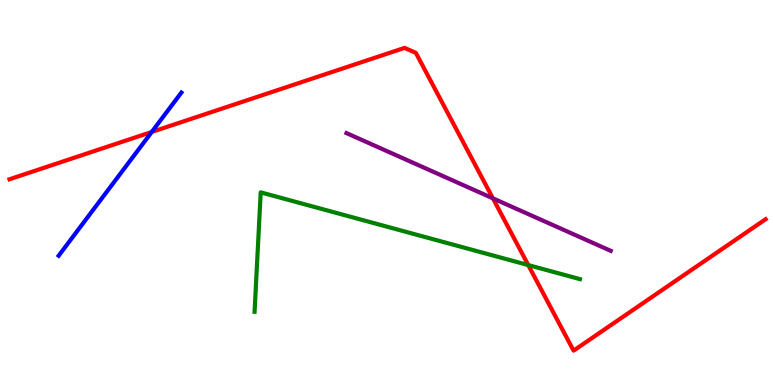[{'lines': ['blue', 'red'], 'intersections': [{'x': 1.96, 'y': 6.57}]}, {'lines': ['green', 'red'], 'intersections': [{'x': 6.82, 'y': 3.11}]}, {'lines': ['purple', 'red'], 'intersections': [{'x': 6.36, 'y': 4.85}]}, {'lines': ['blue', 'green'], 'intersections': []}, {'lines': ['blue', 'purple'], 'intersections': []}, {'lines': ['green', 'purple'], 'intersections': []}]